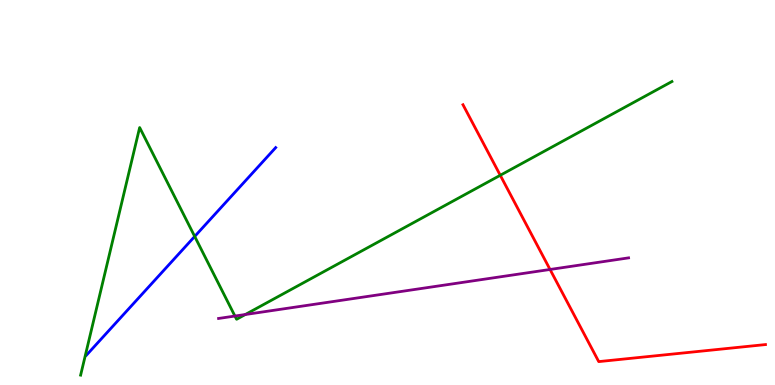[{'lines': ['blue', 'red'], 'intersections': []}, {'lines': ['green', 'red'], 'intersections': [{'x': 6.46, 'y': 5.45}]}, {'lines': ['purple', 'red'], 'intersections': [{'x': 7.1, 'y': 3.0}]}, {'lines': ['blue', 'green'], 'intersections': [{'x': 2.51, 'y': 3.86}]}, {'lines': ['blue', 'purple'], 'intersections': []}, {'lines': ['green', 'purple'], 'intersections': [{'x': 3.03, 'y': 1.79}, {'x': 3.17, 'y': 1.83}]}]